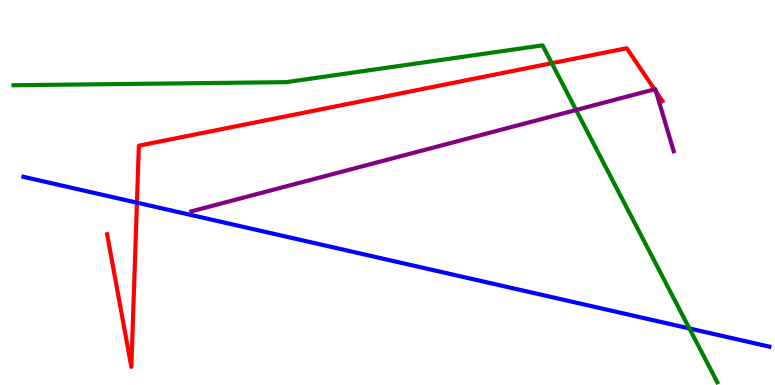[{'lines': ['blue', 'red'], 'intersections': [{'x': 1.77, 'y': 4.74}]}, {'lines': ['green', 'red'], 'intersections': [{'x': 7.12, 'y': 8.36}]}, {'lines': ['purple', 'red'], 'intersections': [{'x': 8.44, 'y': 7.68}, {'x': 8.47, 'y': 7.62}]}, {'lines': ['blue', 'green'], 'intersections': [{'x': 8.9, 'y': 1.47}]}, {'lines': ['blue', 'purple'], 'intersections': []}, {'lines': ['green', 'purple'], 'intersections': [{'x': 7.43, 'y': 7.14}]}]